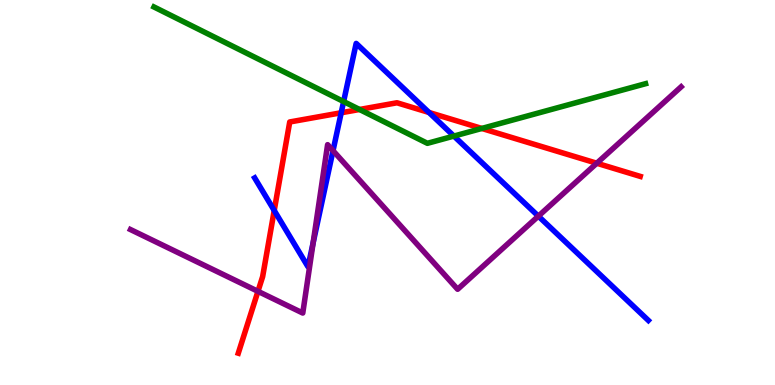[{'lines': ['blue', 'red'], 'intersections': [{'x': 3.54, 'y': 4.53}, {'x': 4.4, 'y': 7.07}, {'x': 5.54, 'y': 7.08}]}, {'lines': ['green', 'red'], 'intersections': [{'x': 4.64, 'y': 7.16}, {'x': 6.22, 'y': 6.66}]}, {'lines': ['purple', 'red'], 'intersections': [{'x': 3.33, 'y': 2.43}, {'x': 7.7, 'y': 5.76}]}, {'lines': ['blue', 'green'], 'intersections': [{'x': 4.43, 'y': 7.36}, {'x': 5.86, 'y': 6.47}]}, {'lines': ['blue', 'purple'], 'intersections': [{'x': 4.04, 'y': 3.69}, {'x': 4.3, 'y': 6.09}, {'x': 6.95, 'y': 4.39}]}, {'lines': ['green', 'purple'], 'intersections': []}]